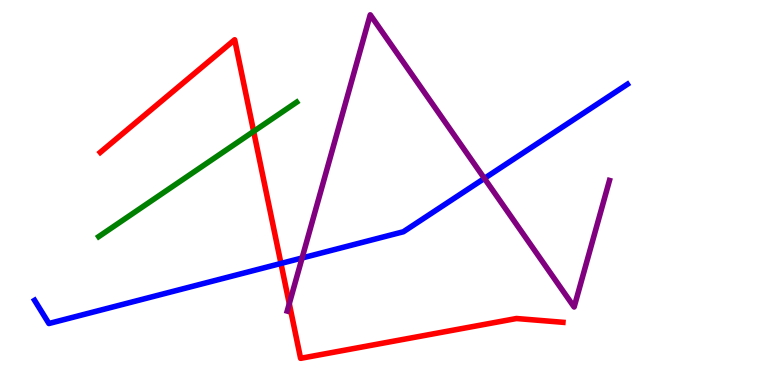[{'lines': ['blue', 'red'], 'intersections': [{'x': 3.63, 'y': 3.16}]}, {'lines': ['green', 'red'], 'intersections': [{'x': 3.27, 'y': 6.59}]}, {'lines': ['purple', 'red'], 'intersections': [{'x': 3.73, 'y': 2.11}]}, {'lines': ['blue', 'green'], 'intersections': []}, {'lines': ['blue', 'purple'], 'intersections': [{'x': 3.9, 'y': 3.3}, {'x': 6.25, 'y': 5.37}]}, {'lines': ['green', 'purple'], 'intersections': []}]